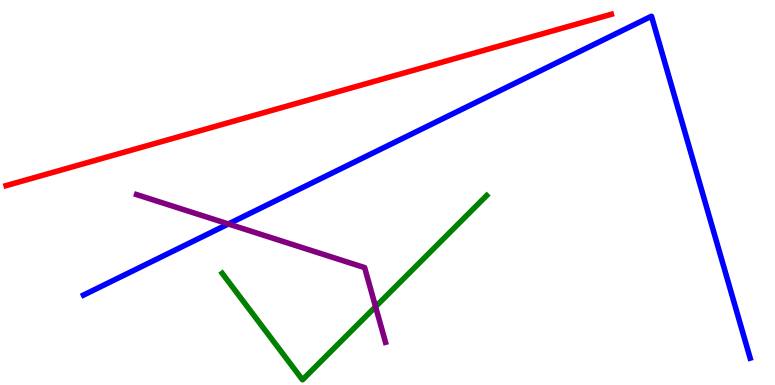[{'lines': ['blue', 'red'], 'intersections': []}, {'lines': ['green', 'red'], 'intersections': []}, {'lines': ['purple', 'red'], 'intersections': []}, {'lines': ['blue', 'green'], 'intersections': []}, {'lines': ['blue', 'purple'], 'intersections': [{'x': 2.95, 'y': 4.18}]}, {'lines': ['green', 'purple'], 'intersections': [{'x': 4.85, 'y': 2.03}]}]